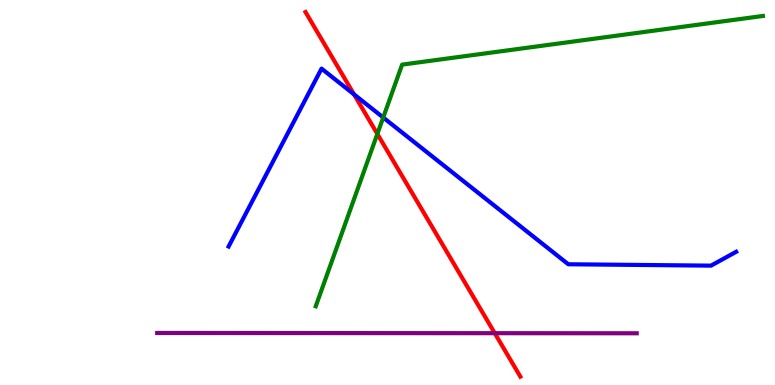[{'lines': ['blue', 'red'], 'intersections': [{'x': 4.57, 'y': 7.55}]}, {'lines': ['green', 'red'], 'intersections': [{'x': 4.87, 'y': 6.52}]}, {'lines': ['purple', 'red'], 'intersections': [{'x': 6.38, 'y': 1.35}]}, {'lines': ['blue', 'green'], 'intersections': [{'x': 4.94, 'y': 6.95}]}, {'lines': ['blue', 'purple'], 'intersections': []}, {'lines': ['green', 'purple'], 'intersections': []}]